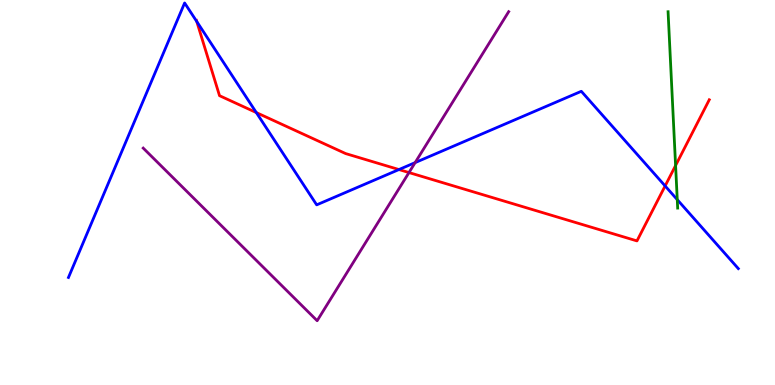[{'lines': ['blue', 'red'], 'intersections': [{'x': 2.54, 'y': 9.44}, {'x': 3.31, 'y': 7.08}, {'x': 5.15, 'y': 5.6}, {'x': 8.58, 'y': 5.17}]}, {'lines': ['green', 'red'], 'intersections': [{'x': 8.72, 'y': 5.7}]}, {'lines': ['purple', 'red'], 'intersections': [{'x': 5.28, 'y': 5.52}]}, {'lines': ['blue', 'green'], 'intersections': [{'x': 8.74, 'y': 4.81}]}, {'lines': ['blue', 'purple'], 'intersections': [{'x': 5.36, 'y': 5.78}]}, {'lines': ['green', 'purple'], 'intersections': []}]